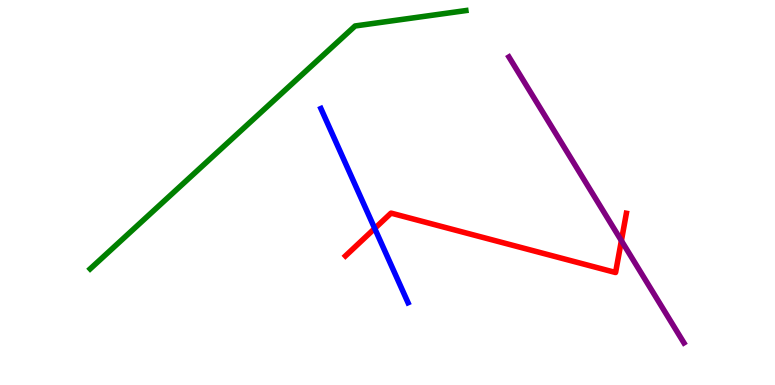[{'lines': ['blue', 'red'], 'intersections': [{'x': 4.84, 'y': 4.07}]}, {'lines': ['green', 'red'], 'intersections': []}, {'lines': ['purple', 'red'], 'intersections': [{'x': 8.02, 'y': 3.75}]}, {'lines': ['blue', 'green'], 'intersections': []}, {'lines': ['blue', 'purple'], 'intersections': []}, {'lines': ['green', 'purple'], 'intersections': []}]